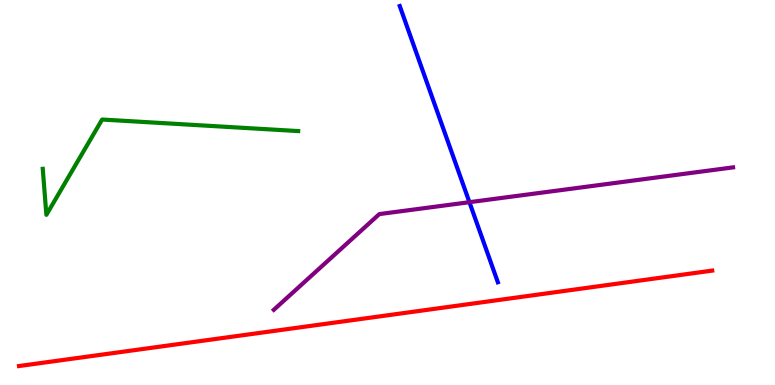[{'lines': ['blue', 'red'], 'intersections': []}, {'lines': ['green', 'red'], 'intersections': []}, {'lines': ['purple', 'red'], 'intersections': []}, {'lines': ['blue', 'green'], 'intersections': []}, {'lines': ['blue', 'purple'], 'intersections': [{'x': 6.06, 'y': 4.75}]}, {'lines': ['green', 'purple'], 'intersections': []}]